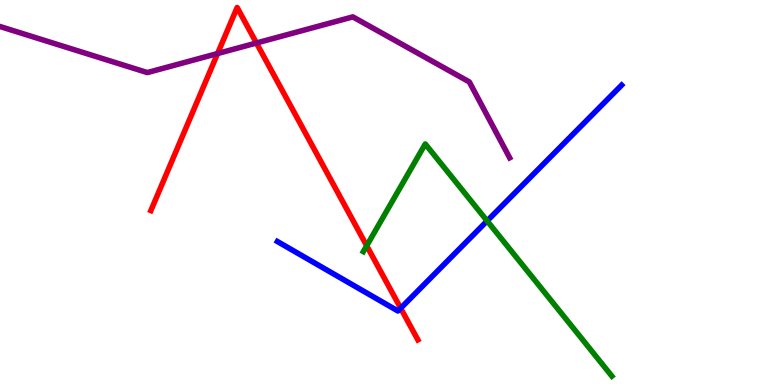[{'lines': ['blue', 'red'], 'intersections': [{'x': 5.17, 'y': 1.99}]}, {'lines': ['green', 'red'], 'intersections': [{'x': 4.73, 'y': 3.62}]}, {'lines': ['purple', 'red'], 'intersections': [{'x': 2.81, 'y': 8.61}, {'x': 3.31, 'y': 8.88}]}, {'lines': ['blue', 'green'], 'intersections': [{'x': 6.29, 'y': 4.26}]}, {'lines': ['blue', 'purple'], 'intersections': []}, {'lines': ['green', 'purple'], 'intersections': []}]